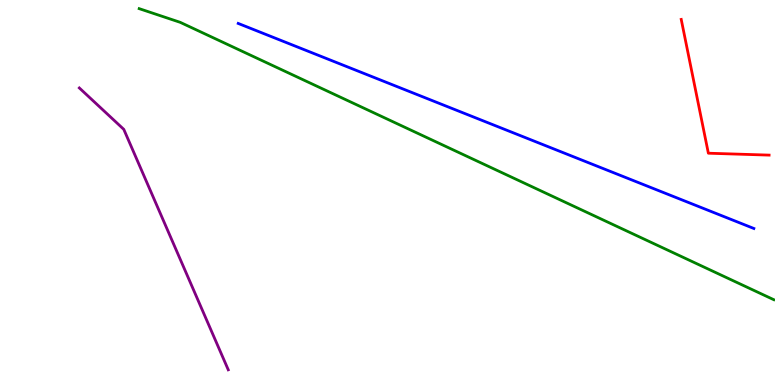[{'lines': ['blue', 'red'], 'intersections': []}, {'lines': ['green', 'red'], 'intersections': []}, {'lines': ['purple', 'red'], 'intersections': []}, {'lines': ['blue', 'green'], 'intersections': []}, {'lines': ['blue', 'purple'], 'intersections': []}, {'lines': ['green', 'purple'], 'intersections': []}]